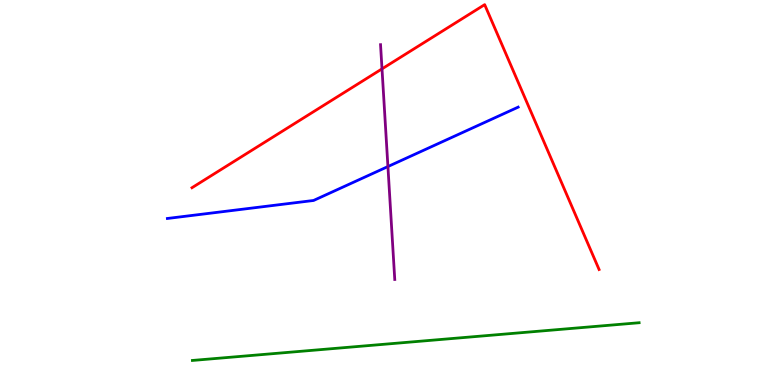[{'lines': ['blue', 'red'], 'intersections': []}, {'lines': ['green', 'red'], 'intersections': []}, {'lines': ['purple', 'red'], 'intersections': [{'x': 4.93, 'y': 8.21}]}, {'lines': ['blue', 'green'], 'intersections': []}, {'lines': ['blue', 'purple'], 'intersections': [{'x': 5.01, 'y': 5.67}]}, {'lines': ['green', 'purple'], 'intersections': []}]